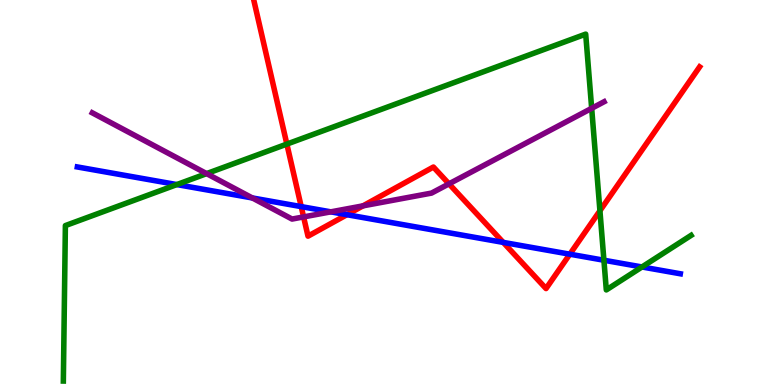[{'lines': ['blue', 'red'], 'intersections': [{'x': 3.89, 'y': 4.63}, {'x': 4.48, 'y': 4.42}, {'x': 6.49, 'y': 3.7}, {'x': 7.35, 'y': 3.4}]}, {'lines': ['green', 'red'], 'intersections': [{'x': 3.7, 'y': 6.26}, {'x': 7.74, 'y': 4.53}]}, {'lines': ['purple', 'red'], 'intersections': [{'x': 3.92, 'y': 4.37}, {'x': 4.68, 'y': 4.65}, {'x': 5.79, 'y': 5.22}]}, {'lines': ['blue', 'green'], 'intersections': [{'x': 2.28, 'y': 5.21}, {'x': 7.79, 'y': 3.24}, {'x': 8.28, 'y': 3.07}]}, {'lines': ['blue', 'purple'], 'intersections': [{'x': 3.26, 'y': 4.86}, {'x': 4.27, 'y': 4.5}]}, {'lines': ['green', 'purple'], 'intersections': [{'x': 2.67, 'y': 5.49}, {'x': 7.63, 'y': 7.19}]}]